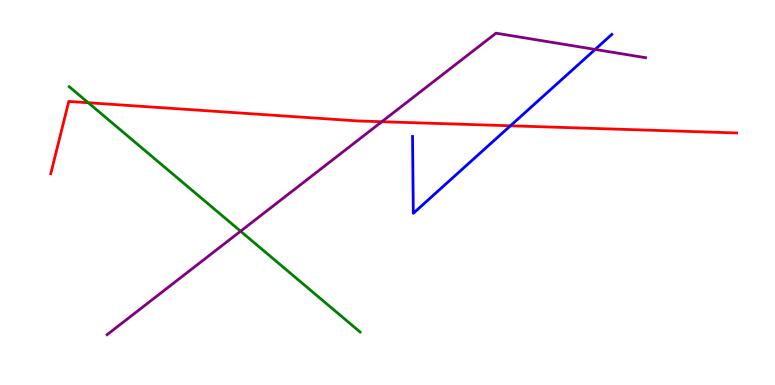[{'lines': ['blue', 'red'], 'intersections': [{'x': 6.59, 'y': 6.73}]}, {'lines': ['green', 'red'], 'intersections': [{'x': 1.14, 'y': 7.33}]}, {'lines': ['purple', 'red'], 'intersections': [{'x': 4.93, 'y': 6.84}]}, {'lines': ['blue', 'green'], 'intersections': []}, {'lines': ['blue', 'purple'], 'intersections': [{'x': 7.68, 'y': 8.72}]}, {'lines': ['green', 'purple'], 'intersections': [{'x': 3.1, 'y': 3.99}]}]